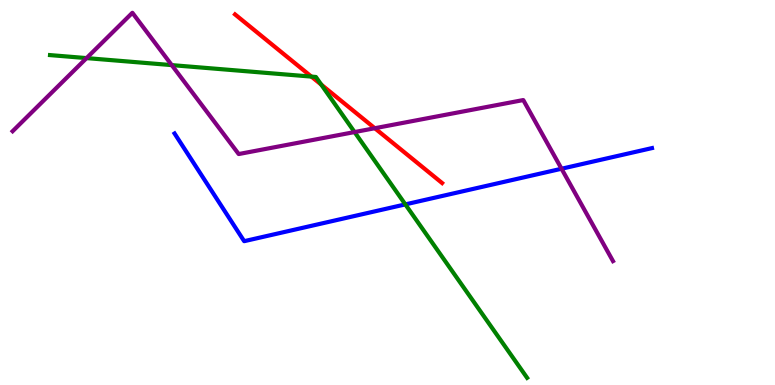[{'lines': ['blue', 'red'], 'intersections': []}, {'lines': ['green', 'red'], 'intersections': [{'x': 4.02, 'y': 8.01}, {'x': 4.14, 'y': 7.8}]}, {'lines': ['purple', 'red'], 'intersections': [{'x': 4.84, 'y': 6.67}]}, {'lines': ['blue', 'green'], 'intersections': [{'x': 5.23, 'y': 4.69}]}, {'lines': ['blue', 'purple'], 'intersections': [{'x': 7.25, 'y': 5.62}]}, {'lines': ['green', 'purple'], 'intersections': [{'x': 1.12, 'y': 8.49}, {'x': 2.22, 'y': 8.31}, {'x': 4.57, 'y': 6.57}]}]